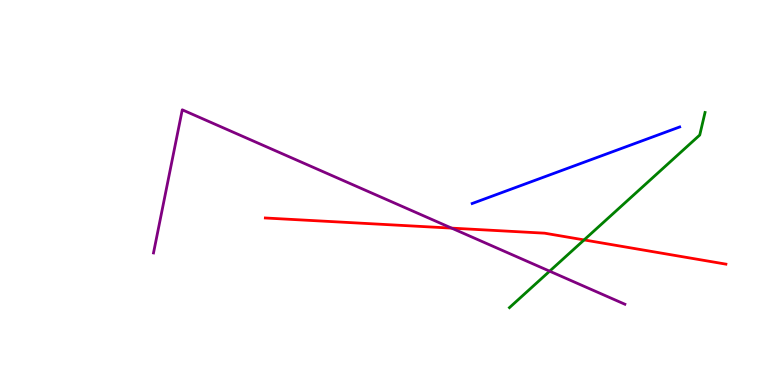[{'lines': ['blue', 'red'], 'intersections': []}, {'lines': ['green', 'red'], 'intersections': [{'x': 7.54, 'y': 3.77}]}, {'lines': ['purple', 'red'], 'intersections': [{'x': 5.83, 'y': 4.07}]}, {'lines': ['blue', 'green'], 'intersections': []}, {'lines': ['blue', 'purple'], 'intersections': []}, {'lines': ['green', 'purple'], 'intersections': [{'x': 7.09, 'y': 2.96}]}]